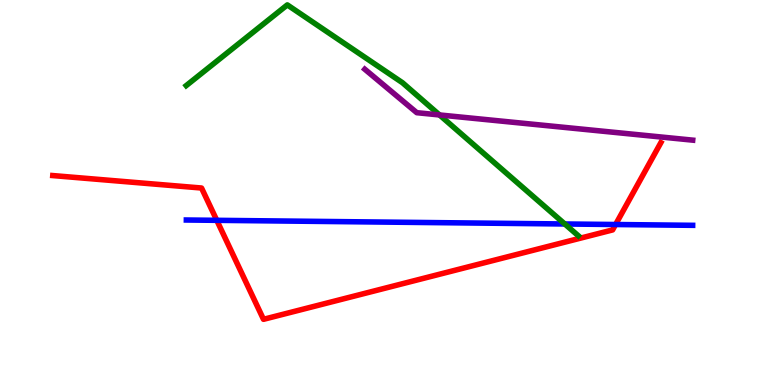[{'lines': ['blue', 'red'], 'intersections': [{'x': 2.8, 'y': 4.28}, {'x': 7.94, 'y': 4.17}]}, {'lines': ['green', 'red'], 'intersections': []}, {'lines': ['purple', 'red'], 'intersections': []}, {'lines': ['blue', 'green'], 'intersections': [{'x': 7.29, 'y': 4.18}]}, {'lines': ['blue', 'purple'], 'intersections': []}, {'lines': ['green', 'purple'], 'intersections': [{'x': 5.67, 'y': 7.01}]}]